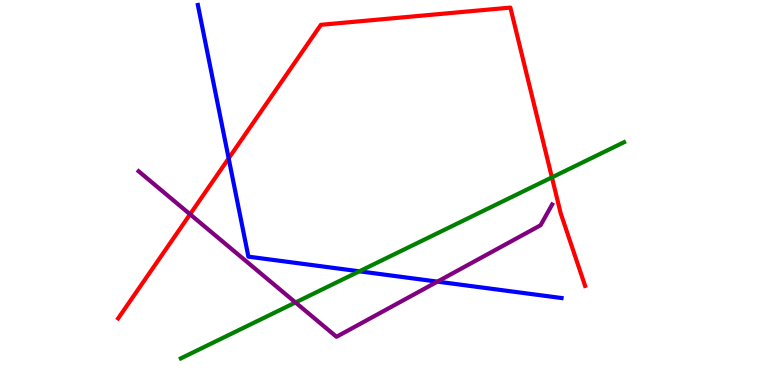[{'lines': ['blue', 'red'], 'intersections': [{'x': 2.95, 'y': 5.89}]}, {'lines': ['green', 'red'], 'intersections': [{'x': 7.12, 'y': 5.39}]}, {'lines': ['purple', 'red'], 'intersections': [{'x': 2.45, 'y': 4.43}]}, {'lines': ['blue', 'green'], 'intersections': [{'x': 4.64, 'y': 2.95}]}, {'lines': ['blue', 'purple'], 'intersections': [{'x': 5.64, 'y': 2.69}]}, {'lines': ['green', 'purple'], 'intersections': [{'x': 3.81, 'y': 2.14}]}]